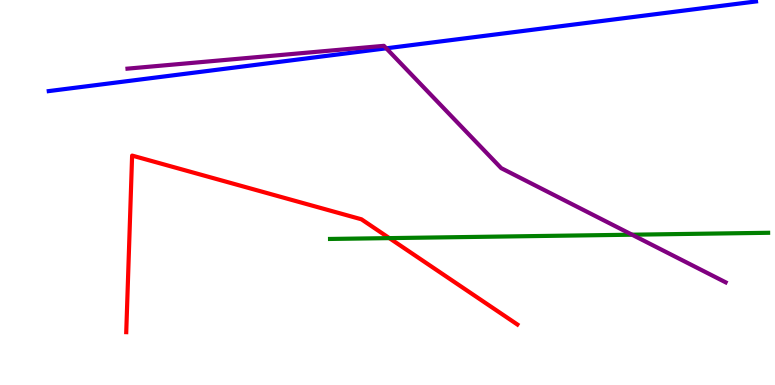[{'lines': ['blue', 'red'], 'intersections': []}, {'lines': ['green', 'red'], 'intersections': [{'x': 5.02, 'y': 3.82}]}, {'lines': ['purple', 'red'], 'intersections': []}, {'lines': ['blue', 'green'], 'intersections': []}, {'lines': ['blue', 'purple'], 'intersections': [{'x': 4.98, 'y': 8.75}]}, {'lines': ['green', 'purple'], 'intersections': [{'x': 8.16, 'y': 3.9}]}]